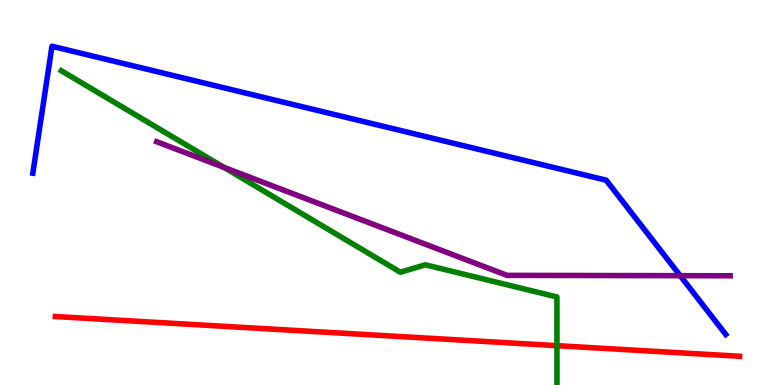[{'lines': ['blue', 'red'], 'intersections': []}, {'lines': ['green', 'red'], 'intersections': [{'x': 7.19, 'y': 1.02}]}, {'lines': ['purple', 'red'], 'intersections': []}, {'lines': ['blue', 'green'], 'intersections': []}, {'lines': ['blue', 'purple'], 'intersections': [{'x': 8.78, 'y': 2.84}]}, {'lines': ['green', 'purple'], 'intersections': [{'x': 2.89, 'y': 5.65}]}]